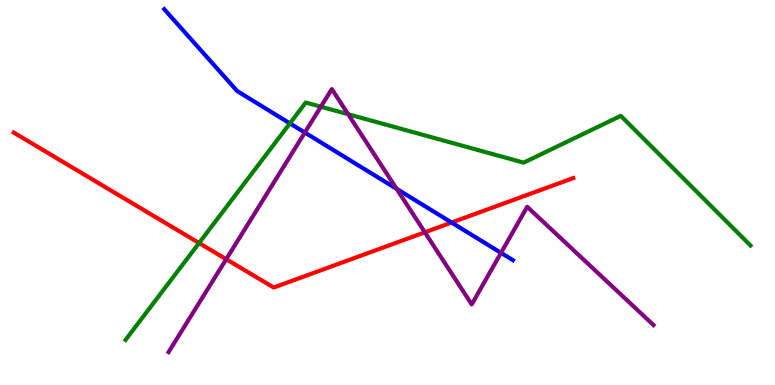[{'lines': ['blue', 'red'], 'intersections': [{'x': 5.83, 'y': 4.22}]}, {'lines': ['green', 'red'], 'intersections': [{'x': 2.57, 'y': 3.69}]}, {'lines': ['purple', 'red'], 'intersections': [{'x': 2.92, 'y': 3.27}, {'x': 5.48, 'y': 3.97}]}, {'lines': ['blue', 'green'], 'intersections': [{'x': 3.74, 'y': 6.8}]}, {'lines': ['blue', 'purple'], 'intersections': [{'x': 3.93, 'y': 6.56}, {'x': 5.12, 'y': 5.1}, {'x': 6.46, 'y': 3.43}]}, {'lines': ['green', 'purple'], 'intersections': [{'x': 4.14, 'y': 7.23}, {'x': 4.49, 'y': 7.03}]}]